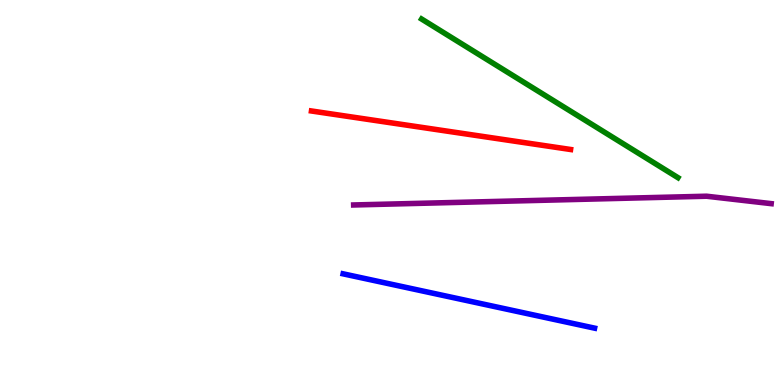[{'lines': ['blue', 'red'], 'intersections': []}, {'lines': ['green', 'red'], 'intersections': []}, {'lines': ['purple', 'red'], 'intersections': []}, {'lines': ['blue', 'green'], 'intersections': []}, {'lines': ['blue', 'purple'], 'intersections': []}, {'lines': ['green', 'purple'], 'intersections': []}]